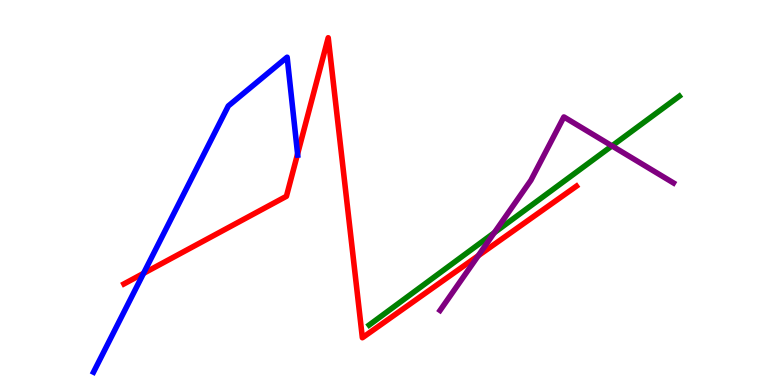[{'lines': ['blue', 'red'], 'intersections': [{'x': 1.85, 'y': 2.9}, {'x': 3.84, 'y': 6.0}]}, {'lines': ['green', 'red'], 'intersections': []}, {'lines': ['purple', 'red'], 'intersections': [{'x': 6.17, 'y': 3.36}]}, {'lines': ['blue', 'green'], 'intersections': []}, {'lines': ['blue', 'purple'], 'intersections': []}, {'lines': ['green', 'purple'], 'intersections': [{'x': 6.38, 'y': 3.96}, {'x': 7.9, 'y': 6.21}]}]